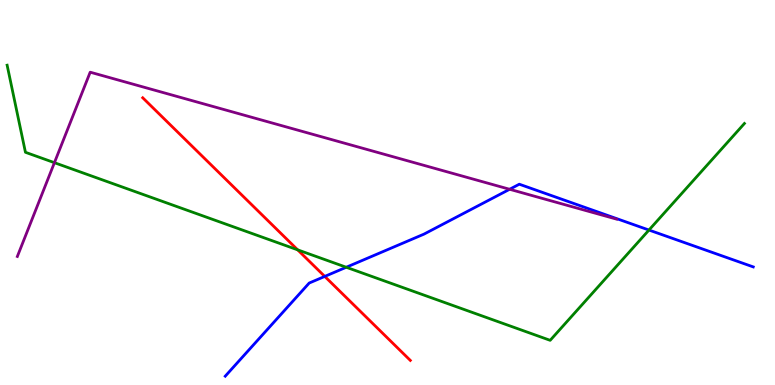[{'lines': ['blue', 'red'], 'intersections': [{'x': 4.19, 'y': 2.82}]}, {'lines': ['green', 'red'], 'intersections': [{'x': 3.84, 'y': 3.51}]}, {'lines': ['purple', 'red'], 'intersections': []}, {'lines': ['blue', 'green'], 'intersections': [{'x': 4.47, 'y': 3.06}, {'x': 8.37, 'y': 4.02}]}, {'lines': ['blue', 'purple'], 'intersections': [{'x': 6.58, 'y': 5.08}]}, {'lines': ['green', 'purple'], 'intersections': [{'x': 0.702, 'y': 5.77}]}]